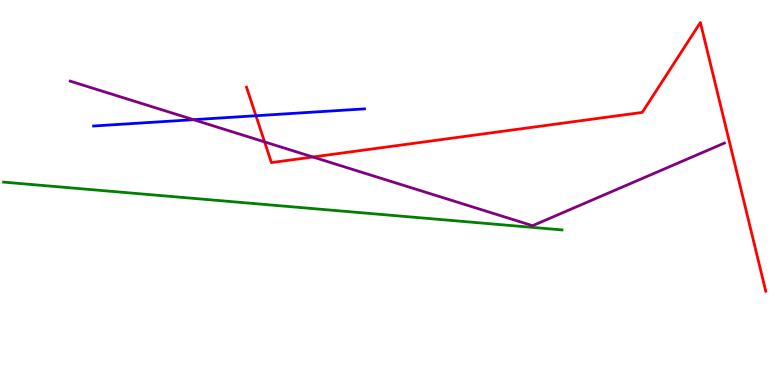[{'lines': ['blue', 'red'], 'intersections': [{'x': 3.3, 'y': 6.99}]}, {'lines': ['green', 'red'], 'intersections': []}, {'lines': ['purple', 'red'], 'intersections': [{'x': 3.41, 'y': 6.31}, {'x': 4.04, 'y': 5.92}]}, {'lines': ['blue', 'green'], 'intersections': []}, {'lines': ['blue', 'purple'], 'intersections': [{'x': 2.5, 'y': 6.89}]}, {'lines': ['green', 'purple'], 'intersections': []}]